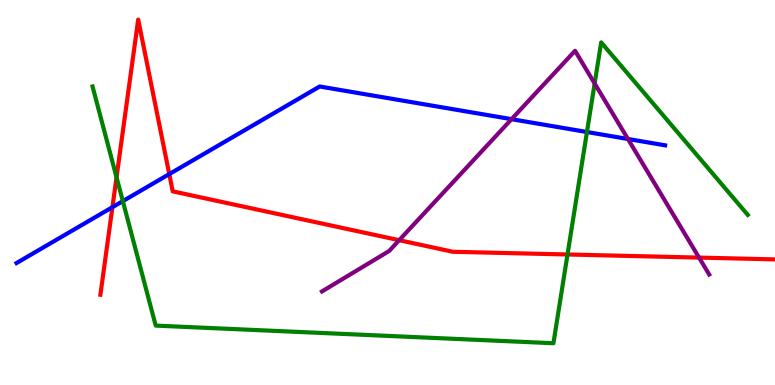[{'lines': ['blue', 'red'], 'intersections': [{'x': 1.45, 'y': 4.62}, {'x': 2.18, 'y': 5.48}]}, {'lines': ['green', 'red'], 'intersections': [{'x': 1.5, 'y': 5.39}, {'x': 7.32, 'y': 3.39}]}, {'lines': ['purple', 'red'], 'intersections': [{'x': 5.15, 'y': 3.76}, {'x': 9.02, 'y': 3.31}]}, {'lines': ['blue', 'green'], 'intersections': [{'x': 1.58, 'y': 4.78}, {'x': 7.57, 'y': 6.57}]}, {'lines': ['blue', 'purple'], 'intersections': [{'x': 6.6, 'y': 6.9}, {'x': 8.1, 'y': 6.39}]}, {'lines': ['green', 'purple'], 'intersections': [{'x': 7.67, 'y': 7.83}]}]